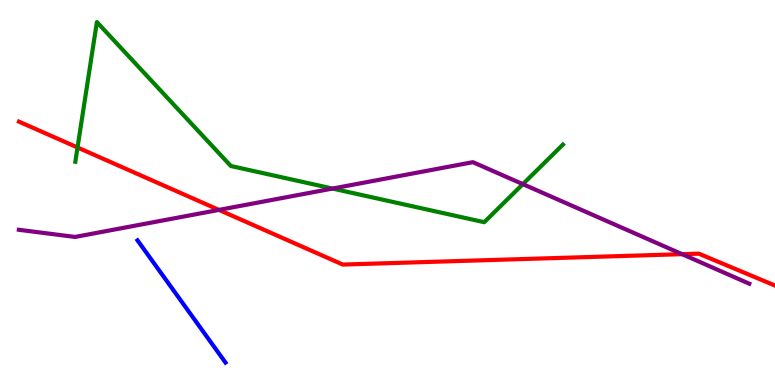[{'lines': ['blue', 'red'], 'intersections': []}, {'lines': ['green', 'red'], 'intersections': [{'x': 1.0, 'y': 6.17}]}, {'lines': ['purple', 'red'], 'intersections': [{'x': 2.83, 'y': 4.55}, {'x': 8.8, 'y': 3.4}]}, {'lines': ['blue', 'green'], 'intersections': []}, {'lines': ['blue', 'purple'], 'intersections': []}, {'lines': ['green', 'purple'], 'intersections': [{'x': 4.29, 'y': 5.1}, {'x': 6.75, 'y': 5.22}]}]